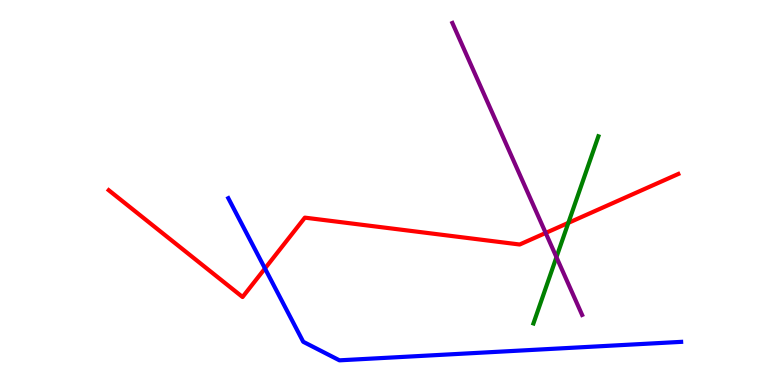[{'lines': ['blue', 'red'], 'intersections': [{'x': 3.42, 'y': 3.03}]}, {'lines': ['green', 'red'], 'intersections': [{'x': 7.33, 'y': 4.21}]}, {'lines': ['purple', 'red'], 'intersections': [{'x': 7.04, 'y': 3.95}]}, {'lines': ['blue', 'green'], 'intersections': []}, {'lines': ['blue', 'purple'], 'intersections': []}, {'lines': ['green', 'purple'], 'intersections': [{'x': 7.18, 'y': 3.32}]}]